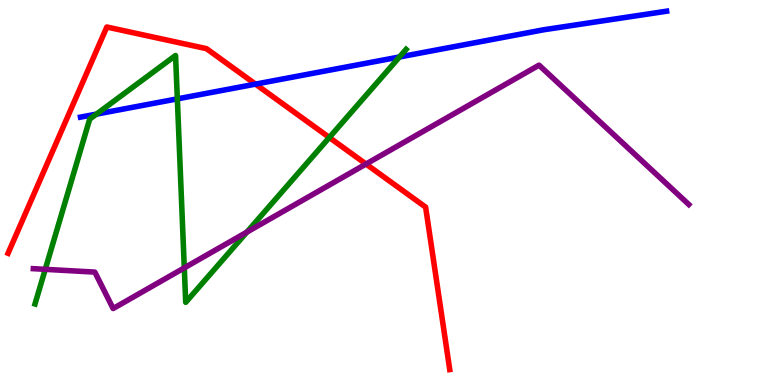[{'lines': ['blue', 'red'], 'intersections': [{'x': 3.3, 'y': 7.82}]}, {'lines': ['green', 'red'], 'intersections': [{'x': 4.25, 'y': 6.43}]}, {'lines': ['purple', 'red'], 'intersections': [{'x': 4.72, 'y': 5.74}]}, {'lines': ['blue', 'green'], 'intersections': [{'x': 1.24, 'y': 7.04}, {'x': 2.29, 'y': 7.43}, {'x': 5.15, 'y': 8.52}]}, {'lines': ['blue', 'purple'], 'intersections': []}, {'lines': ['green', 'purple'], 'intersections': [{'x': 0.584, 'y': 3.0}, {'x': 2.38, 'y': 3.04}, {'x': 3.19, 'y': 3.97}]}]